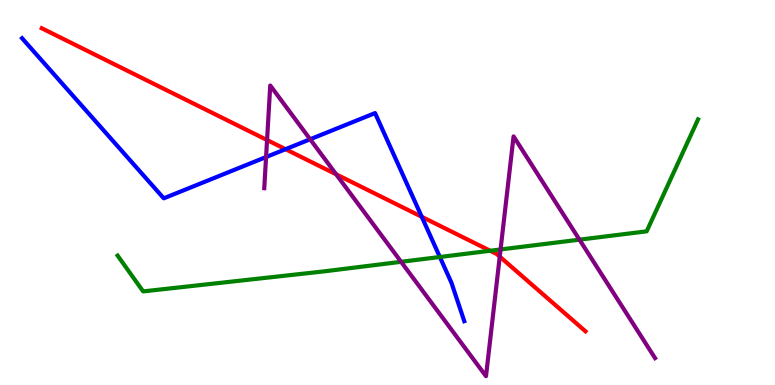[{'lines': ['blue', 'red'], 'intersections': [{'x': 3.68, 'y': 6.12}, {'x': 5.44, 'y': 4.37}]}, {'lines': ['green', 'red'], 'intersections': [{'x': 6.33, 'y': 3.49}]}, {'lines': ['purple', 'red'], 'intersections': [{'x': 3.45, 'y': 6.36}, {'x': 4.34, 'y': 5.47}, {'x': 6.45, 'y': 3.33}]}, {'lines': ['blue', 'green'], 'intersections': [{'x': 5.68, 'y': 3.32}]}, {'lines': ['blue', 'purple'], 'intersections': [{'x': 3.43, 'y': 5.92}, {'x': 4.0, 'y': 6.38}]}, {'lines': ['green', 'purple'], 'intersections': [{'x': 5.18, 'y': 3.2}, {'x': 6.46, 'y': 3.52}, {'x': 7.48, 'y': 3.77}]}]